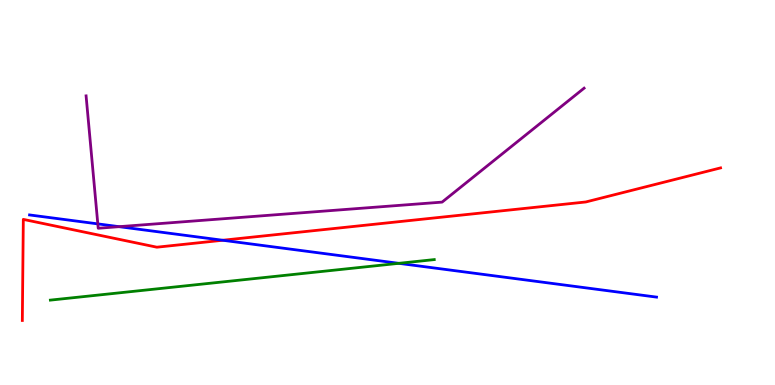[{'lines': ['blue', 'red'], 'intersections': [{'x': 2.87, 'y': 3.76}]}, {'lines': ['green', 'red'], 'intersections': []}, {'lines': ['purple', 'red'], 'intersections': []}, {'lines': ['blue', 'green'], 'intersections': [{'x': 5.15, 'y': 3.16}]}, {'lines': ['blue', 'purple'], 'intersections': [{'x': 1.26, 'y': 4.18}, {'x': 1.54, 'y': 4.11}]}, {'lines': ['green', 'purple'], 'intersections': []}]